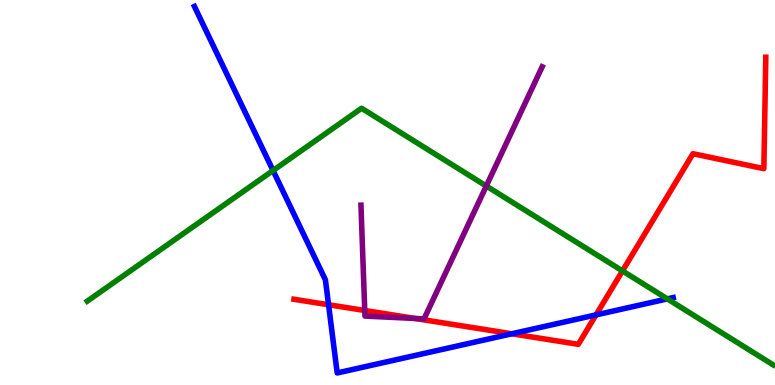[{'lines': ['blue', 'red'], 'intersections': [{'x': 4.24, 'y': 2.08}, {'x': 6.6, 'y': 1.33}, {'x': 7.69, 'y': 1.82}]}, {'lines': ['green', 'red'], 'intersections': [{'x': 8.03, 'y': 2.96}]}, {'lines': ['purple', 'red'], 'intersections': [{'x': 4.71, 'y': 1.94}, {'x': 5.36, 'y': 1.73}]}, {'lines': ['blue', 'green'], 'intersections': [{'x': 3.52, 'y': 5.57}, {'x': 8.61, 'y': 2.24}]}, {'lines': ['blue', 'purple'], 'intersections': []}, {'lines': ['green', 'purple'], 'intersections': [{'x': 6.27, 'y': 5.17}]}]